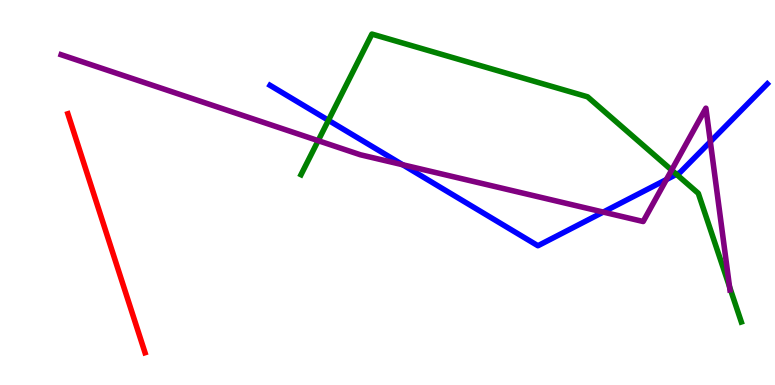[{'lines': ['blue', 'red'], 'intersections': []}, {'lines': ['green', 'red'], 'intersections': []}, {'lines': ['purple', 'red'], 'intersections': []}, {'lines': ['blue', 'green'], 'intersections': [{'x': 4.24, 'y': 6.88}, {'x': 8.73, 'y': 5.47}]}, {'lines': ['blue', 'purple'], 'intersections': [{'x': 5.2, 'y': 5.72}, {'x': 7.78, 'y': 4.49}, {'x': 8.6, 'y': 5.34}, {'x': 9.17, 'y': 6.32}]}, {'lines': ['green', 'purple'], 'intersections': [{'x': 4.11, 'y': 6.35}, {'x': 8.67, 'y': 5.58}, {'x': 9.41, 'y': 2.55}]}]